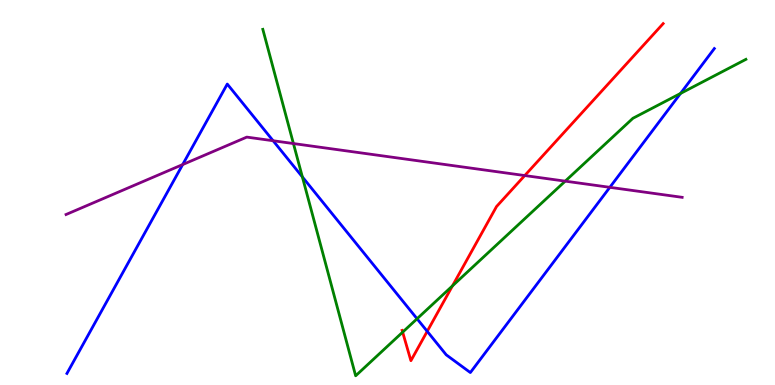[{'lines': ['blue', 'red'], 'intersections': [{'x': 5.51, 'y': 1.39}]}, {'lines': ['green', 'red'], 'intersections': [{'x': 5.2, 'y': 1.37}, {'x': 5.84, 'y': 2.57}]}, {'lines': ['purple', 'red'], 'intersections': [{'x': 6.77, 'y': 5.44}]}, {'lines': ['blue', 'green'], 'intersections': [{'x': 3.9, 'y': 5.4}, {'x': 5.38, 'y': 1.72}, {'x': 8.78, 'y': 7.57}]}, {'lines': ['blue', 'purple'], 'intersections': [{'x': 2.36, 'y': 5.73}, {'x': 3.52, 'y': 6.34}, {'x': 7.87, 'y': 5.13}]}, {'lines': ['green', 'purple'], 'intersections': [{'x': 3.79, 'y': 6.27}, {'x': 7.29, 'y': 5.29}]}]